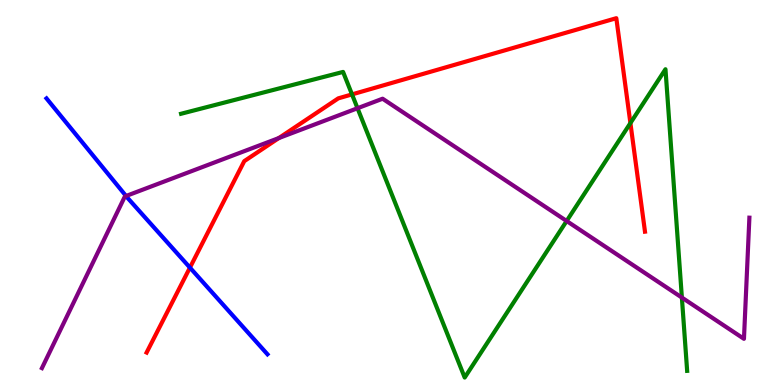[{'lines': ['blue', 'red'], 'intersections': [{'x': 2.45, 'y': 3.05}]}, {'lines': ['green', 'red'], 'intersections': [{'x': 4.54, 'y': 7.55}, {'x': 8.13, 'y': 6.8}]}, {'lines': ['purple', 'red'], 'intersections': [{'x': 3.6, 'y': 6.41}]}, {'lines': ['blue', 'green'], 'intersections': []}, {'lines': ['blue', 'purple'], 'intersections': [{'x': 1.63, 'y': 4.91}]}, {'lines': ['green', 'purple'], 'intersections': [{'x': 4.61, 'y': 7.19}, {'x': 7.31, 'y': 4.26}, {'x': 8.8, 'y': 2.27}]}]